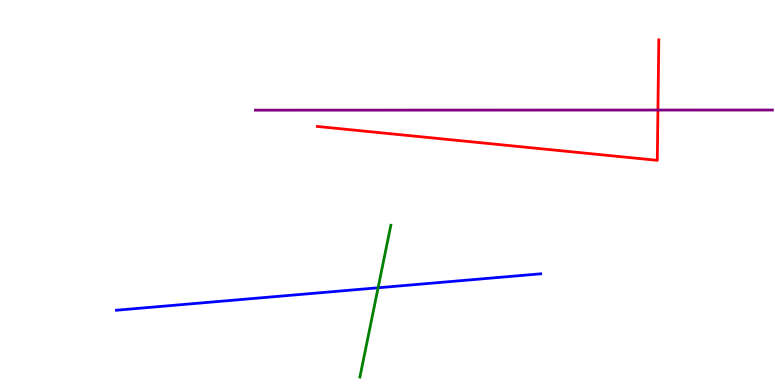[{'lines': ['blue', 'red'], 'intersections': []}, {'lines': ['green', 'red'], 'intersections': []}, {'lines': ['purple', 'red'], 'intersections': [{'x': 8.49, 'y': 7.14}]}, {'lines': ['blue', 'green'], 'intersections': [{'x': 4.88, 'y': 2.53}]}, {'lines': ['blue', 'purple'], 'intersections': []}, {'lines': ['green', 'purple'], 'intersections': []}]